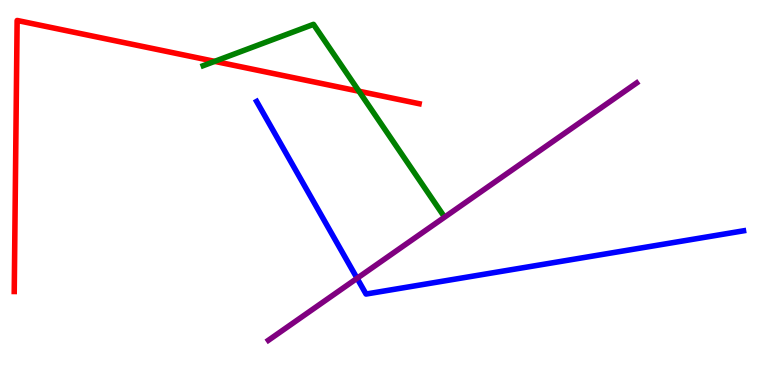[{'lines': ['blue', 'red'], 'intersections': []}, {'lines': ['green', 'red'], 'intersections': [{'x': 2.77, 'y': 8.41}, {'x': 4.63, 'y': 7.63}]}, {'lines': ['purple', 'red'], 'intersections': []}, {'lines': ['blue', 'green'], 'intersections': []}, {'lines': ['blue', 'purple'], 'intersections': [{'x': 4.61, 'y': 2.77}]}, {'lines': ['green', 'purple'], 'intersections': []}]